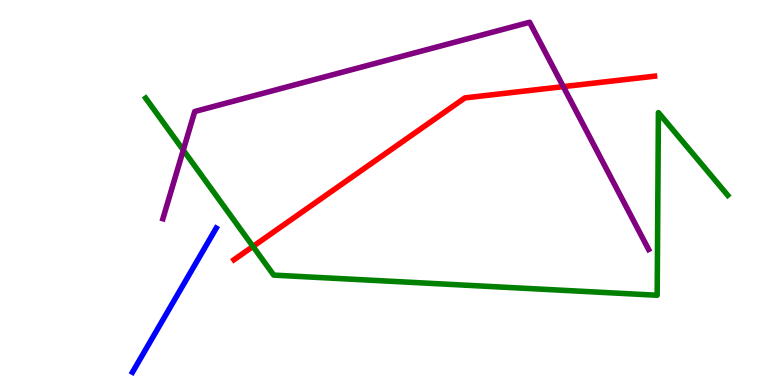[{'lines': ['blue', 'red'], 'intersections': []}, {'lines': ['green', 'red'], 'intersections': [{'x': 3.26, 'y': 3.6}]}, {'lines': ['purple', 'red'], 'intersections': [{'x': 7.27, 'y': 7.75}]}, {'lines': ['blue', 'green'], 'intersections': []}, {'lines': ['blue', 'purple'], 'intersections': []}, {'lines': ['green', 'purple'], 'intersections': [{'x': 2.36, 'y': 6.1}]}]